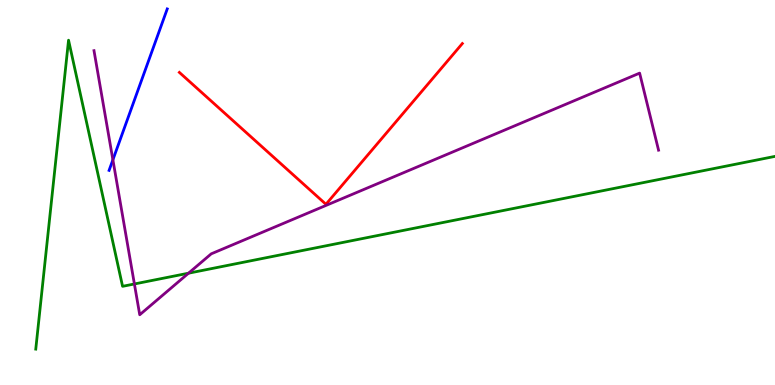[{'lines': ['blue', 'red'], 'intersections': []}, {'lines': ['green', 'red'], 'intersections': []}, {'lines': ['purple', 'red'], 'intersections': []}, {'lines': ['blue', 'green'], 'intersections': []}, {'lines': ['blue', 'purple'], 'intersections': [{'x': 1.46, 'y': 5.85}]}, {'lines': ['green', 'purple'], 'intersections': [{'x': 1.73, 'y': 2.62}, {'x': 2.43, 'y': 2.9}]}]